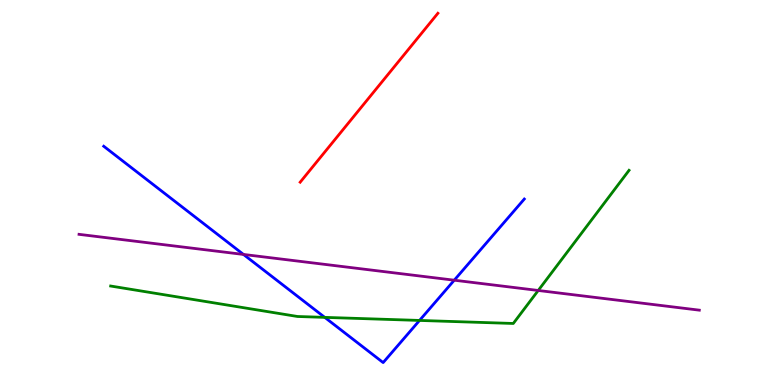[{'lines': ['blue', 'red'], 'intersections': []}, {'lines': ['green', 'red'], 'intersections': []}, {'lines': ['purple', 'red'], 'intersections': []}, {'lines': ['blue', 'green'], 'intersections': [{'x': 4.19, 'y': 1.76}, {'x': 5.41, 'y': 1.68}]}, {'lines': ['blue', 'purple'], 'intersections': [{'x': 3.14, 'y': 3.39}, {'x': 5.86, 'y': 2.72}]}, {'lines': ['green', 'purple'], 'intersections': [{'x': 6.94, 'y': 2.46}]}]